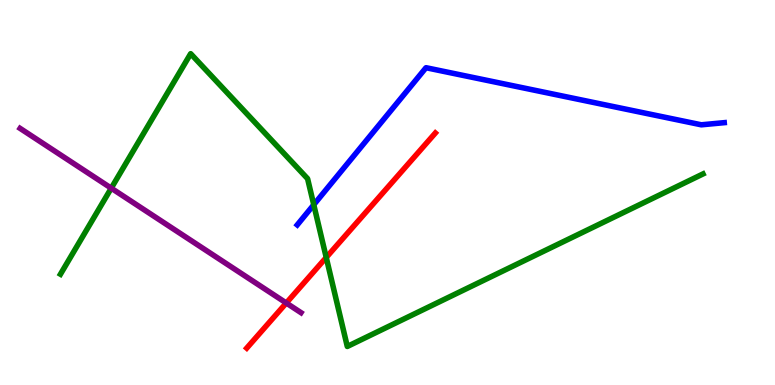[{'lines': ['blue', 'red'], 'intersections': []}, {'lines': ['green', 'red'], 'intersections': [{'x': 4.21, 'y': 3.31}]}, {'lines': ['purple', 'red'], 'intersections': [{'x': 3.69, 'y': 2.13}]}, {'lines': ['blue', 'green'], 'intersections': [{'x': 4.05, 'y': 4.68}]}, {'lines': ['blue', 'purple'], 'intersections': []}, {'lines': ['green', 'purple'], 'intersections': [{'x': 1.44, 'y': 5.11}]}]